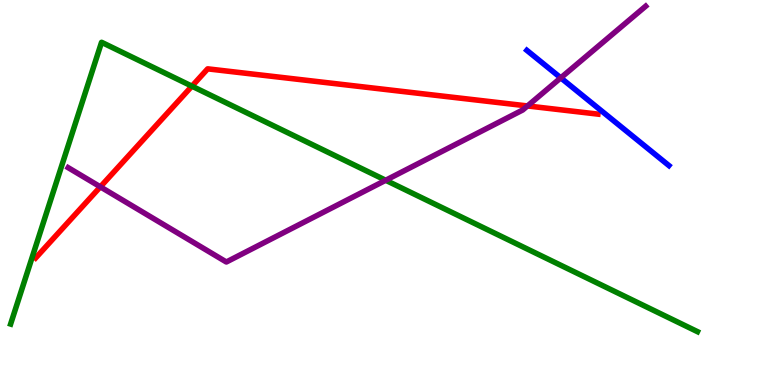[{'lines': ['blue', 'red'], 'intersections': []}, {'lines': ['green', 'red'], 'intersections': [{'x': 2.48, 'y': 7.76}]}, {'lines': ['purple', 'red'], 'intersections': [{'x': 1.29, 'y': 5.15}, {'x': 6.81, 'y': 7.25}]}, {'lines': ['blue', 'green'], 'intersections': []}, {'lines': ['blue', 'purple'], 'intersections': [{'x': 7.24, 'y': 7.98}]}, {'lines': ['green', 'purple'], 'intersections': [{'x': 4.98, 'y': 5.32}]}]